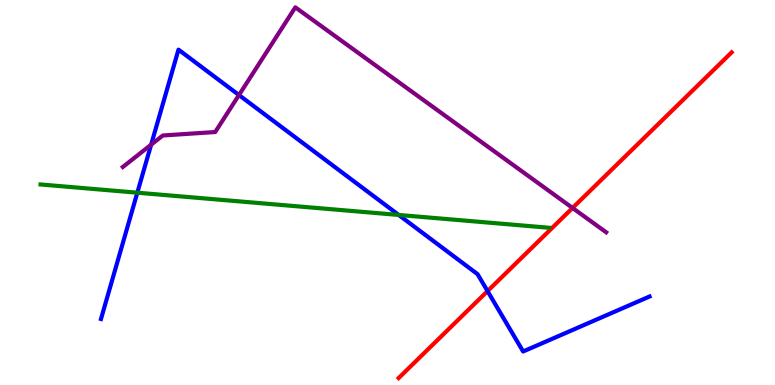[{'lines': ['blue', 'red'], 'intersections': [{'x': 6.29, 'y': 2.44}]}, {'lines': ['green', 'red'], 'intersections': []}, {'lines': ['purple', 'red'], 'intersections': [{'x': 7.39, 'y': 4.6}]}, {'lines': ['blue', 'green'], 'intersections': [{'x': 1.77, 'y': 4.99}, {'x': 5.14, 'y': 4.42}]}, {'lines': ['blue', 'purple'], 'intersections': [{'x': 1.95, 'y': 6.24}, {'x': 3.08, 'y': 7.53}]}, {'lines': ['green', 'purple'], 'intersections': []}]